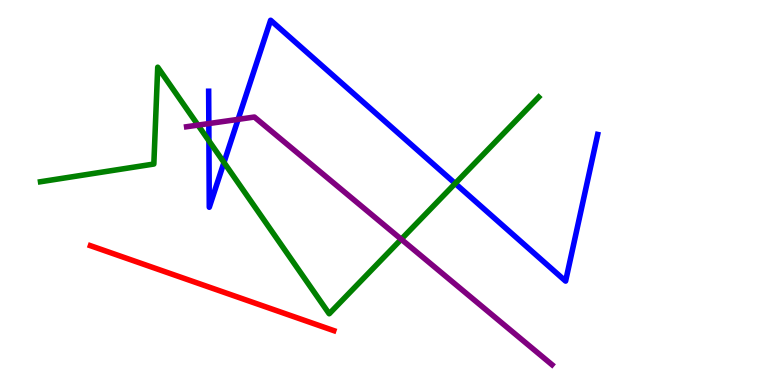[{'lines': ['blue', 'red'], 'intersections': []}, {'lines': ['green', 'red'], 'intersections': []}, {'lines': ['purple', 'red'], 'intersections': []}, {'lines': ['blue', 'green'], 'intersections': [{'x': 2.7, 'y': 6.34}, {'x': 2.89, 'y': 5.78}, {'x': 5.87, 'y': 5.23}]}, {'lines': ['blue', 'purple'], 'intersections': [{'x': 2.69, 'y': 6.79}, {'x': 3.07, 'y': 6.9}]}, {'lines': ['green', 'purple'], 'intersections': [{'x': 2.55, 'y': 6.75}, {'x': 5.18, 'y': 3.79}]}]